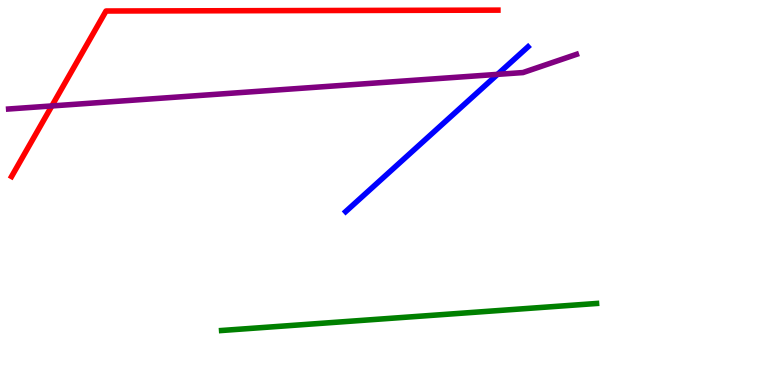[{'lines': ['blue', 'red'], 'intersections': []}, {'lines': ['green', 'red'], 'intersections': []}, {'lines': ['purple', 'red'], 'intersections': [{'x': 0.669, 'y': 7.25}]}, {'lines': ['blue', 'green'], 'intersections': []}, {'lines': ['blue', 'purple'], 'intersections': [{'x': 6.42, 'y': 8.07}]}, {'lines': ['green', 'purple'], 'intersections': []}]